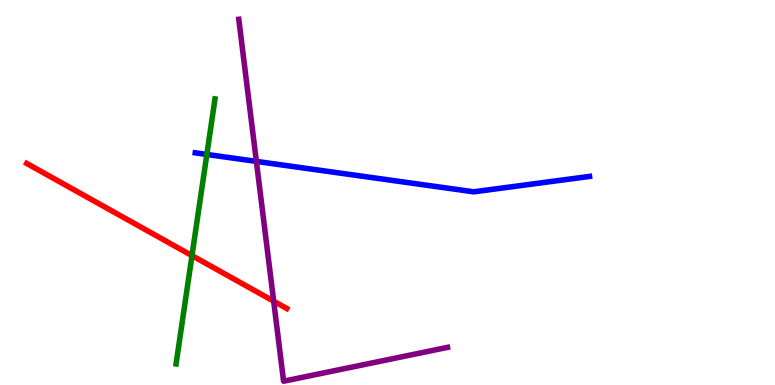[{'lines': ['blue', 'red'], 'intersections': []}, {'lines': ['green', 'red'], 'intersections': [{'x': 2.48, 'y': 3.36}]}, {'lines': ['purple', 'red'], 'intersections': [{'x': 3.53, 'y': 2.18}]}, {'lines': ['blue', 'green'], 'intersections': [{'x': 2.67, 'y': 5.99}]}, {'lines': ['blue', 'purple'], 'intersections': [{'x': 3.31, 'y': 5.81}]}, {'lines': ['green', 'purple'], 'intersections': []}]